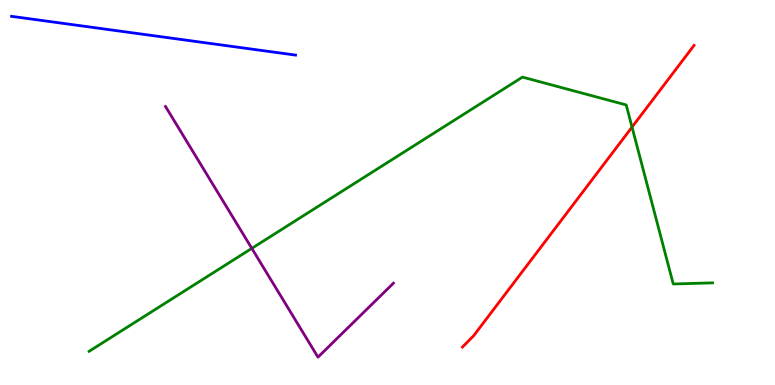[{'lines': ['blue', 'red'], 'intersections': []}, {'lines': ['green', 'red'], 'intersections': [{'x': 8.16, 'y': 6.7}]}, {'lines': ['purple', 'red'], 'intersections': []}, {'lines': ['blue', 'green'], 'intersections': []}, {'lines': ['blue', 'purple'], 'intersections': []}, {'lines': ['green', 'purple'], 'intersections': [{'x': 3.25, 'y': 3.55}]}]